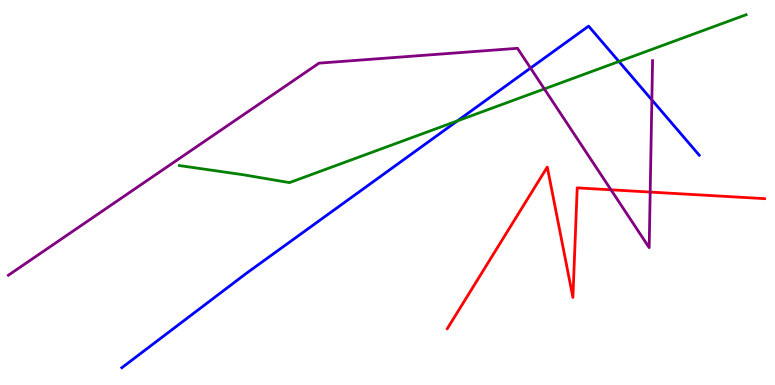[{'lines': ['blue', 'red'], 'intersections': []}, {'lines': ['green', 'red'], 'intersections': []}, {'lines': ['purple', 'red'], 'intersections': [{'x': 7.88, 'y': 5.07}, {'x': 8.39, 'y': 5.01}]}, {'lines': ['blue', 'green'], 'intersections': [{'x': 5.9, 'y': 6.86}, {'x': 7.99, 'y': 8.4}]}, {'lines': ['blue', 'purple'], 'intersections': [{'x': 6.85, 'y': 8.23}, {'x': 8.41, 'y': 7.4}]}, {'lines': ['green', 'purple'], 'intersections': [{'x': 7.02, 'y': 7.69}]}]